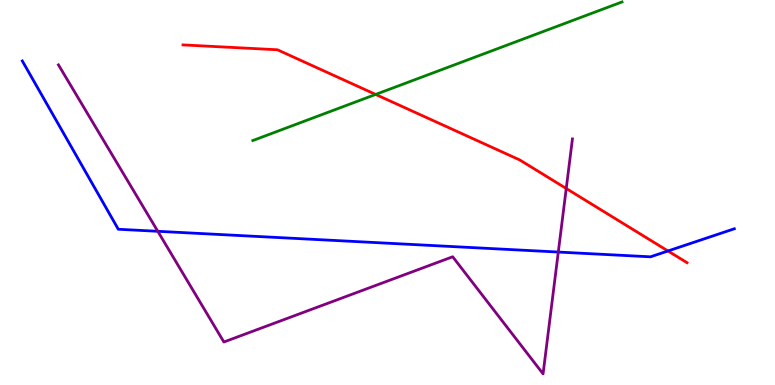[{'lines': ['blue', 'red'], 'intersections': [{'x': 8.62, 'y': 3.48}]}, {'lines': ['green', 'red'], 'intersections': [{'x': 4.85, 'y': 7.55}]}, {'lines': ['purple', 'red'], 'intersections': [{'x': 7.31, 'y': 5.1}]}, {'lines': ['blue', 'green'], 'intersections': []}, {'lines': ['blue', 'purple'], 'intersections': [{'x': 2.04, 'y': 3.99}, {'x': 7.2, 'y': 3.45}]}, {'lines': ['green', 'purple'], 'intersections': []}]